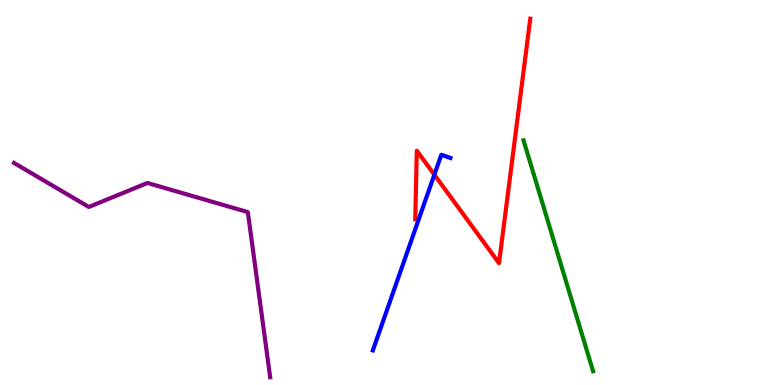[{'lines': ['blue', 'red'], 'intersections': [{'x': 5.6, 'y': 5.46}]}, {'lines': ['green', 'red'], 'intersections': []}, {'lines': ['purple', 'red'], 'intersections': []}, {'lines': ['blue', 'green'], 'intersections': []}, {'lines': ['blue', 'purple'], 'intersections': []}, {'lines': ['green', 'purple'], 'intersections': []}]